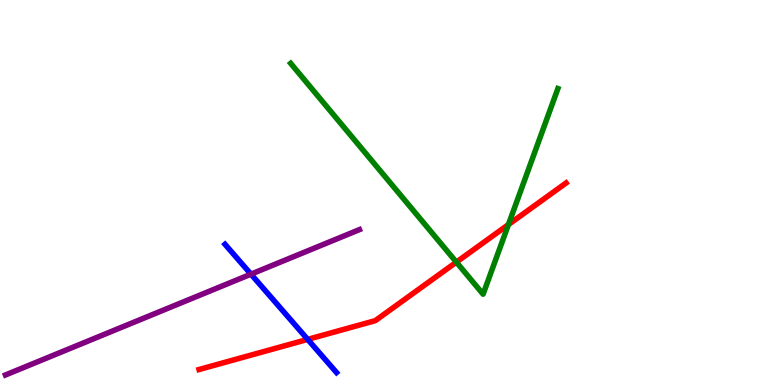[{'lines': ['blue', 'red'], 'intersections': [{'x': 3.97, 'y': 1.18}]}, {'lines': ['green', 'red'], 'intersections': [{'x': 5.89, 'y': 3.19}, {'x': 6.56, 'y': 4.17}]}, {'lines': ['purple', 'red'], 'intersections': []}, {'lines': ['blue', 'green'], 'intersections': []}, {'lines': ['blue', 'purple'], 'intersections': [{'x': 3.24, 'y': 2.88}]}, {'lines': ['green', 'purple'], 'intersections': []}]